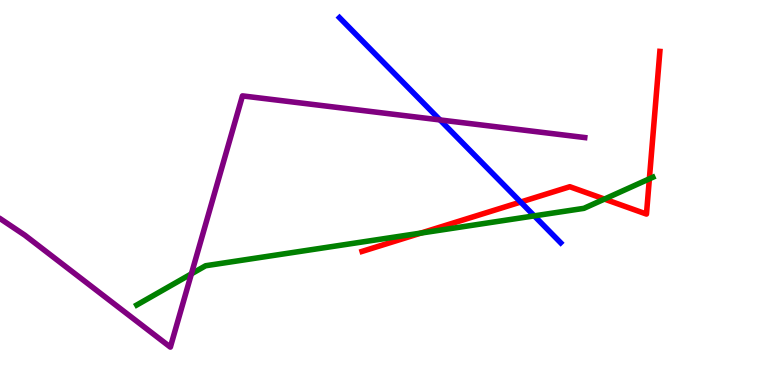[{'lines': ['blue', 'red'], 'intersections': [{'x': 6.72, 'y': 4.75}]}, {'lines': ['green', 'red'], 'intersections': [{'x': 5.43, 'y': 3.95}, {'x': 7.8, 'y': 4.83}, {'x': 8.38, 'y': 5.36}]}, {'lines': ['purple', 'red'], 'intersections': []}, {'lines': ['blue', 'green'], 'intersections': [{'x': 6.89, 'y': 4.39}]}, {'lines': ['blue', 'purple'], 'intersections': [{'x': 5.68, 'y': 6.88}]}, {'lines': ['green', 'purple'], 'intersections': [{'x': 2.47, 'y': 2.89}]}]